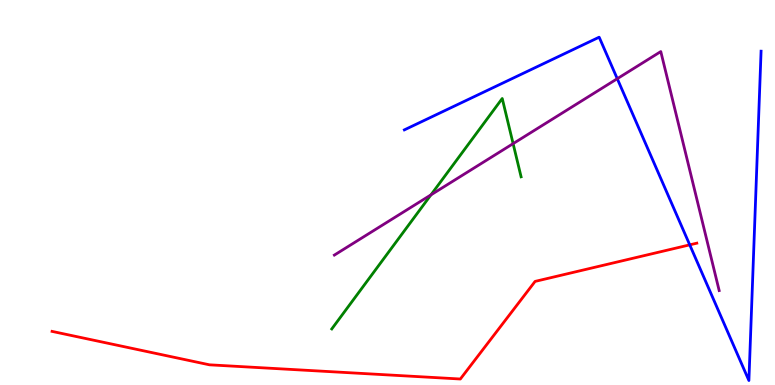[{'lines': ['blue', 'red'], 'intersections': [{'x': 8.9, 'y': 3.64}]}, {'lines': ['green', 'red'], 'intersections': []}, {'lines': ['purple', 'red'], 'intersections': []}, {'lines': ['blue', 'green'], 'intersections': []}, {'lines': ['blue', 'purple'], 'intersections': [{'x': 7.96, 'y': 7.96}]}, {'lines': ['green', 'purple'], 'intersections': [{'x': 5.56, 'y': 4.94}, {'x': 6.62, 'y': 6.27}]}]